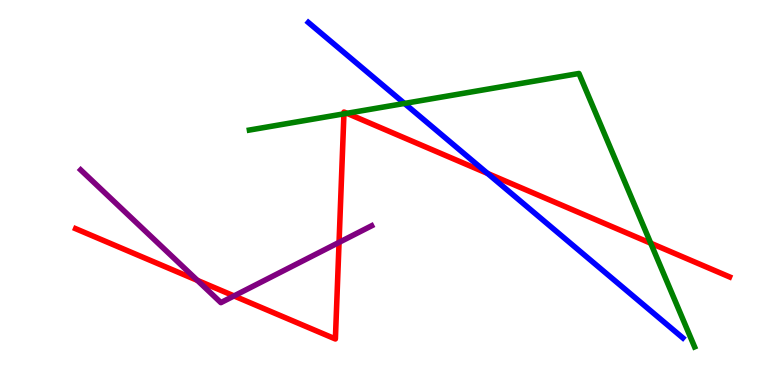[{'lines': ['blue', 'red'], 'intersections': [{'x': 6.29, 'y': 5.49}]}, {'lines': ['green', 'red'], 'intersections': [{'x': 4.44, 'y': 7.04}, {'x': 4.48, 'y': 7.06}, {'x': 8.4, 'y': 3.68}]}, {'lines': ['purple', 'red'], 'intersections': [{'x': 2.55, 'y': 2.72}, {'x': 3.02, 'y': 2.31}, {'x': 4.37, 'y': 3.7}]}, {'lines': ['blue', 'green'], 'intersections': [{'x': 5.22, 'y': 7.31}]}, {'lines': ['blue', 'purple'], 'intersections': []}, {'lines': ['green', 'purple'], 'intersections': []}]